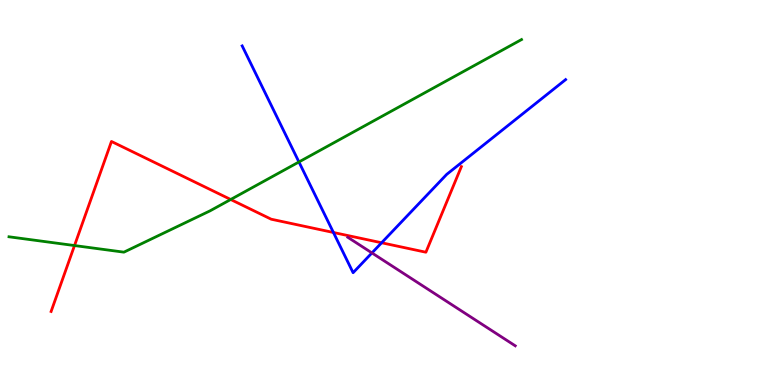[{'lines': ['blue', 'red'], 'intersections': [{'x': 4.3, 'y': 3.96}, {'x': 4.92, 'y': 3.69}]}, {'lines': ['green', 'red'], 'intersections': [{'x': 0.961, 'y': 3.62}, {'x': 2.98, 'y': 4.82}]}, {'lines': ['purple', 'red'], 'intersections': []}, {'lines': ['blue', 'green'], 'intersections': [{'x': 3.86, 'y': 5.79}]}, {'lines': ['blue', 'purple'], 'intersections': [{'x': 4.8, 'y': 3.43}]}, {'lines': ['green', 'purple'], 'intersections': []}]